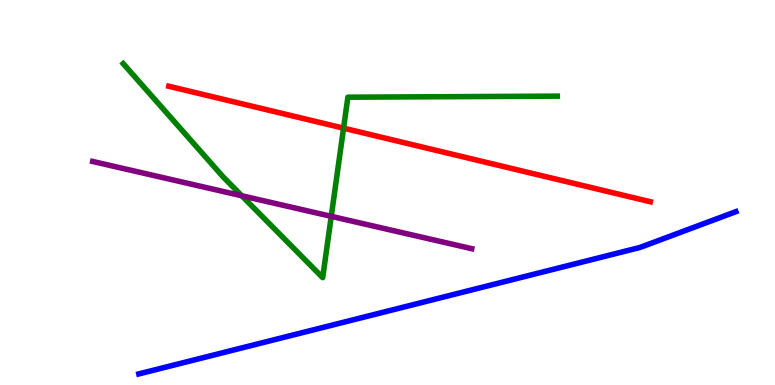[{'lines': ['blue', 'red'], 'intersections': []}, {'lines': ['green', 'red'], 'intersections': [{'x': 4.43, 'y': 6.67}]}, {'lines': ['purple', 'red'], 'intersections': []}, {'lines': ['blue', 'green'], 'intersections': []}, {'lines': ['blue', 'purple'], 'intersections': []}, {'lines': ['green', 'purple'], 'intersections': [{'x': 3.12, 'y': 4.92}, {'x': 4.27, 'y': 4.38}]}]